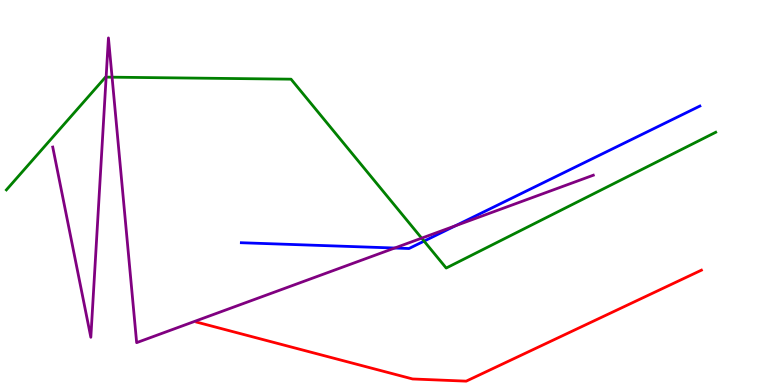[{'lines': ['blue', 'red'], 'intersections': []}, {'lines': ['green', 'red'], 'intersections': []}, {'lines': ['purple', 'red'], 'intersections': []}, {'lines': ['blue', 'green'], 'intersections': [{'x': 5.47, 'y': 3.74}]}, {'lines': ['blue', 'purple'], 'intersections': [{'x': 5.09, 'y': 3.56}, {'x': 5.88, 'y': 4.14}]}, {'lines': ['green', 'purple'], 'intersections': [{'x': 1.37, 'y': 8.0}, {'x': 1.45, 'y': 8.0}, {'x': 5.44, 'y': 3.81}]}]